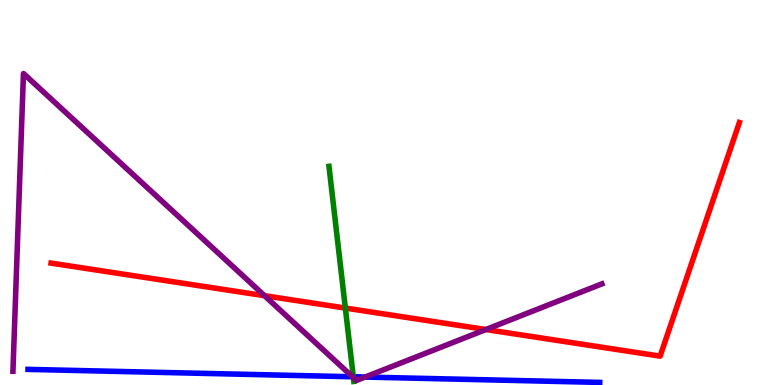[{'lines': ['blue', 'red'], 'intersections': []}, {'lines': ['green', 'red'], 'intersections': [{'x': 4.46, 'y': 2.0}]}, {'lines': ['purple', 'red'], 'intersections': [{'x': 3.41, 'y': 2.32}, {'x': 6.27, 'y': 1.44}]}, {'lines': ['blue', 'green'], 'intersections': [{'x': 4.56, 'y': 0.213}]}, {'lines': ['blue', 'purple'], 'intersections': [{'x': 4.55, 'y': 0.214}, {'x': 4.71, 'y': 0.206}]}, {'lines': ['green', 'purple'], 'intersections': [{'x': 4.56, 'y': 0.192}]}]